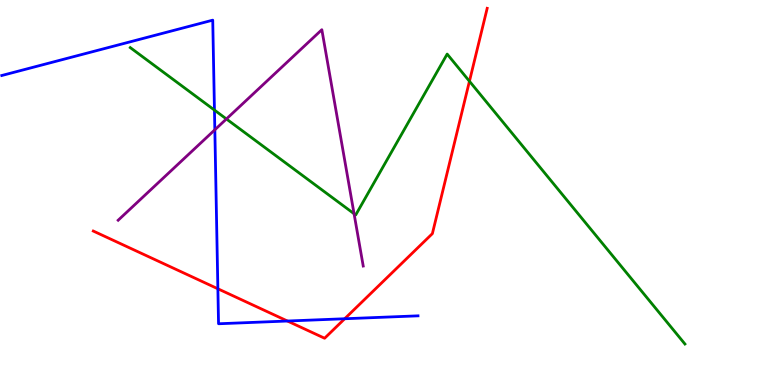[{'lines': ['blue', 'red'], 'intersections': [{'x': 2.81, 'y': 2.5}, {'x': 3.71, 'y': 1.66}, {'x': 4.45, 'y': 1.72}]}, {'lines': ['green', 'red'], 'intersections': [{'x': 6.06, 'y': 7.89}]}, {'lines': ['purple', 'red'], 'intersections': []}, {'lines': ['blue', 'green'], 'intersections': [{'x': 2.77, 'y': 7.14}]}, {'lines': ['blue', 'purple'], 'intersections': [{'x': 2.77, 'y': 6.63}]}, {'lines': ['green', 'purple'], 'intersections': [{'x': 2.92, 'y': 6.91}, {'x': 4.57, 'y': 4.45}]}]